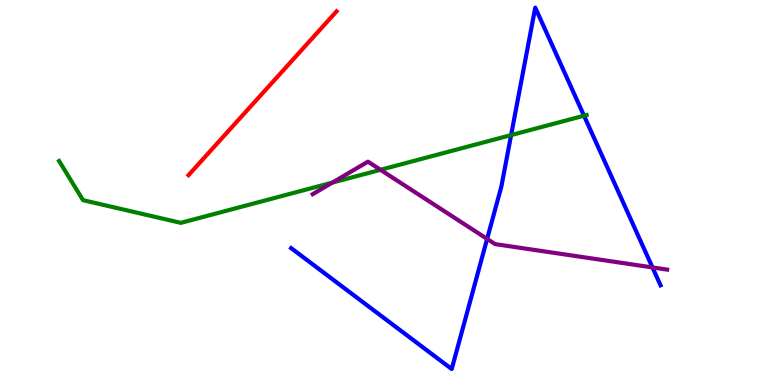[{'lines': ['blue', 'red'], 'intersections': []}, {'lines': ['green', 'red'], 'intersections': []}, {'lines': ['purple', 'red'], 'intersections': []}, {'lines': ['blue', 'green'], 'intersections': [{'x': 6.59, 'y': 6.49}, {'x': 7.54, 'y': 6.99}]}, {'lines': ['blue', 'purple'], 'intersections': [{'x': 6.29, 'y': 3.79}, {'x': 8.42, 'y': 3.05}]}, {'lines': ['green', 'purple'], 'intersections': [{'x': 4.29, 'y': 5.26}, {'x': 4.91, 'y': 5.59}]}]